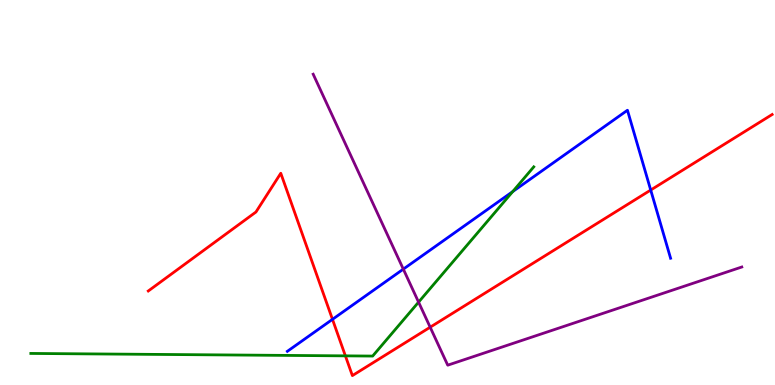[{'lines': ['blue', 'red'], 'intersections': [{'x': 4.29, 'y': 1.71}, {'x': 8.4, 'y': 5.06}]}, {'lines': ['green', 'red'], 'intersections': [{'x': 4.46, 'y': 0.757}]}, {'lines': ['purple', 'red'], 'intersections': [{'x': 5.55, 'y': 1.5}]}, {'lines': ['blue', 'green'], 'intersections': [{'x': 6.62, 'y': 5.02}]}, {'lines': ['blue', 'purple'], 'intersections': [{'x': 5.2, 'y': 3.01}]}, {'lines': ['green', 'purple'], 'intersections': [{'x': 5.4, 'y': 2.15}]}]